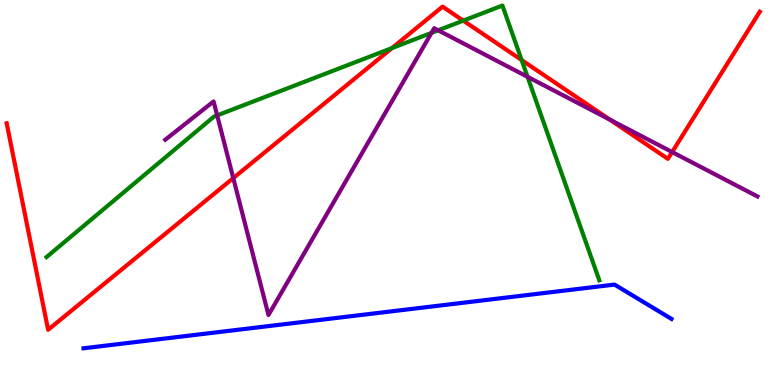[{'lines': ['blue', 'red'], 'intersections': []}, {'lines': ['green', 'red'], 'intersections': [{'x': 5.06, 'y': 8.75}, {'x': 5.98, 'y': 9.46}, {'x': 6.73, 'y': 8.44}]}, {'lines': ['purple', 'red'], 'intersections': [{'x': 3.01, 'y': 5.37}, {'x': 7.87, 'y': 6.89}, {'x': 8.67, 'y': 6.05}]}, {'lines': ['blue', 'green'], 'intersections': []}, {'lines': ['blue', 'purple'], 'intersections': []}, {'lines': ['green', 'purple'], 'intersections': [{'x': 2.8, 'y': 7.0}, {'x': 5.57, 'y': 9.15}, {'x': 5.65, 'y': 9.21}, {'x': 6.81, 'y': 8.01}]}]